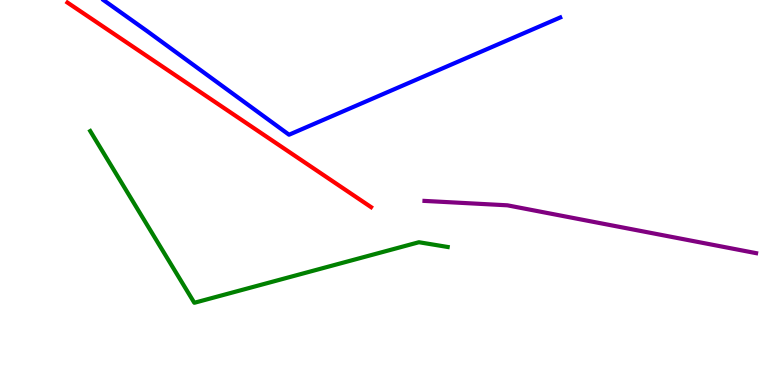[{'lines': ['blue', 'red'], 'intersections': []}, {'lines': ['green', 'red'], 'intersections': []}, {'lines': ['purple', 'red'], 'intersections': []}, {'lines': ['blue', 'green'], 'intersections': []}, {'lines': ['blue', 'purple'], 'intersections': []}, {'lines': ['green', 'purple'], 'intersections': []}]